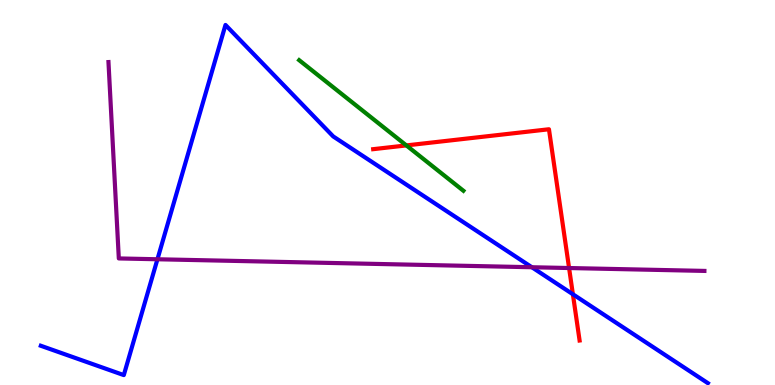[{'lines': ['blue', 'red'], 'intersections': [{'x': 7.39, 'y': 2.36}]}, {'lines': ['green', 'red'], 'intersections': [{'x': 5.24, 'y': 6.22}]}, {'lines': ['purple', 'red'], 'intersections': [{'x': 7.34, 'y': 3.04}]}, {'lines': ['blue', 'green'], 'intersections': []}, {'lines': ['blue', 'purple'], 'intersections': [{'x': 2.03, 'y': 3.27}, {'x': 6.86, 'y': 3.06}]}, {'lines': ['green', 'purple'], 'intersections': []}]